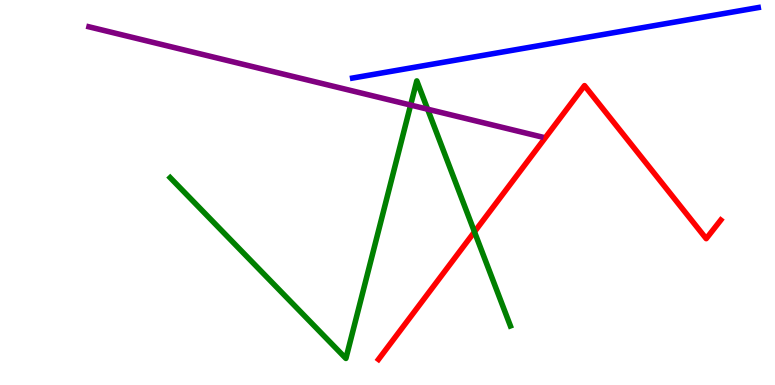[{'lines': ['blue', 'red'], 'intersections': []}, {'lines': ['green', 'red'], 'intersections': [{'x': 6.12, 'y': 3.98}]}, {'lines': ['purple', 'red'], 'intersections': []}, {'lines': ['blue', 'green'], 'intersections': []}, {'lines': ['blue', 'purple'], 'intersections': []}, {'lines': ['green', 'purple'], 'intersections': [{'x': 5.3, 'y': 7.27}, {'x': 5.52, 'y': 7.16}]}]